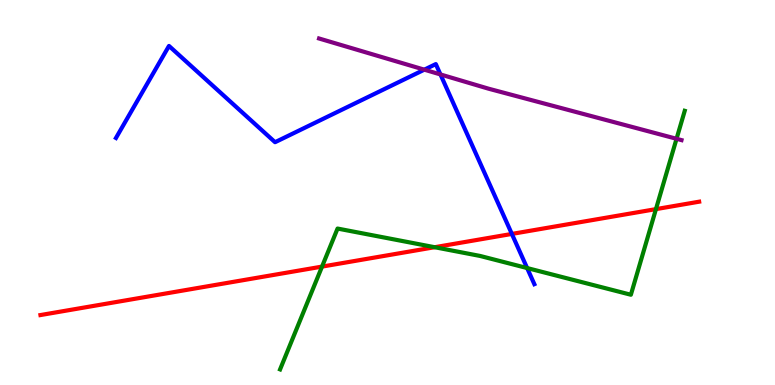[{'lines': ['blue', 'red'], 'intersections': [{'x': 6.6, 'y': 3.92}]}, {'lines': ['green', 'red'], 'intersections': [{'x': 4.16, 'y': 3.08}, {'x': 5.61, 'y': 3.58}, {'x': 8.46, 'y': 4.57}]}, {'lines': ['purple', 'red'], 'intersections': []}, {'lines': ['blue', 'green'], 'intersections': [{'x': 6.8, 'y': 3.04}]}, {'lines': ['blue', 'purple'], 'intersections': [{'x': 5.48, 'y': 8.19}, {'x': 5.68, 'y': 8.07}]}, {'lines': ['green', 'purple'], 'intersections': [{'x': 8.73, 'y': 6.4}]}]